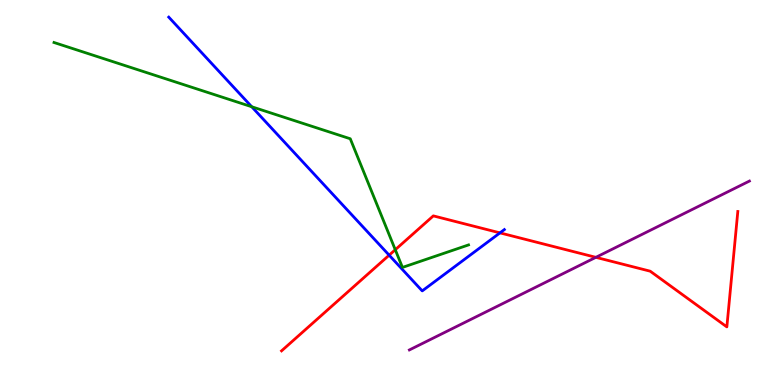[{'lines': ['blue', 'red'], 'intersections': [{'x': 5.02, 'y': 3.37}, {'x': 6.45, 'y': 3.95}]}, {'lines': ['green', 'red'], 'intersections': [{'x': 5.1, 'y': 3.51}]}, {'lines': ['purple', 'red'], 'intersections': [{'x': 7.69, 'y': 3.32}]}, {'lines': ['blue', 'green'], 'intersections': [{'x': 3.25, 'y': 7.23}]}, {'lines': ['blue', 'purple'], 'intersections': []}, {'lines': ['green', 'purple'], 'intersections': []}]